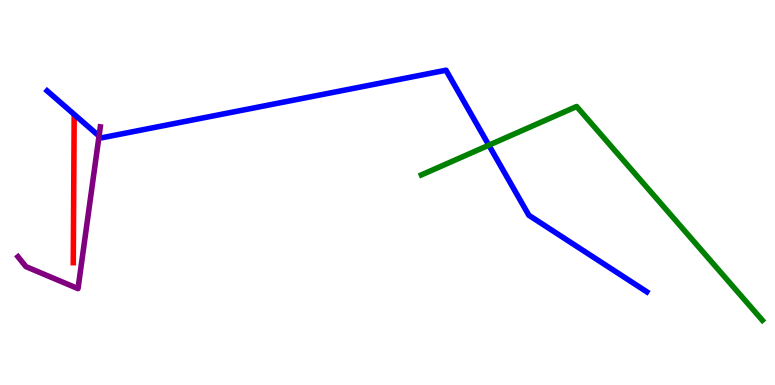[{'lines': ['blue', 'red'], 'intersections': []}, {'lines': ['green', 'red'], 'intersections': []}, {'lines': ['purple', 'red'], 'intersections': []}, {'lines': ['blue', 'green'], 'intersections': [{'x': 6.31, 'y': 6.23}]}, {'lines': ['blue', 'purple'], 'intersections': [{'x': 1.28, 'y': 6.47}]}, {'lines': ['green', 'purple'], 'intersections': []}]